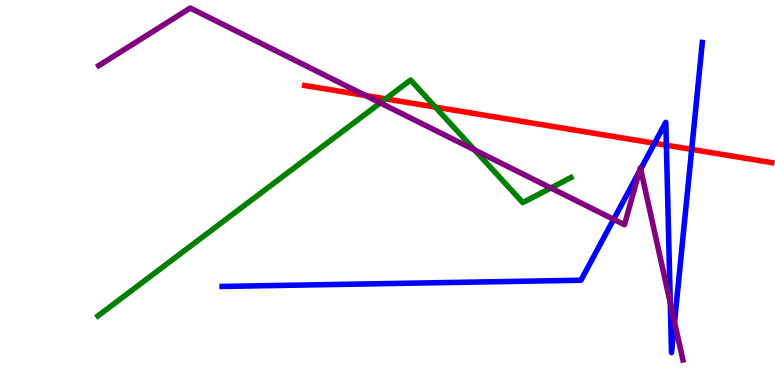[{'lines': ['blue', 'red'], 'intersections': [{'x': 8.45, 'y': 6.28}, {'x': 8.6, 'y': 6.23}, {'x': 8.93, 'y': 6.12}]}, {'lines': ['green', 'red'], 'intersections': [{'x': 4.98, 'y': 7.43}, {'x': 5.62, 'y': 7.22}]}, {'lines': ['purple', 'red'], 'intersections': [{'x': 4.72, 'y': 7.52}]}, {'lines': ['blue', 'green'], 'intersections': []}, {'lines': ['blue', 'purple'], 'intersections': [{'x': 7.92, 'y': 4.3}, {'x': 8.25, 'y': 5.54}, {'x': 8.27, 'y': 5.61}, {'x': 8.65, 'y': 2.13}, {'x': 8.7, 'y': 1.63}]}, {'lines': ['green', 'purple'], 'intersections': [{'x': 4.91, 'y': 7.33}, {'x': 6.12, 'y': 6.11}, {'x': 7.11, 'y': 5.12}]}]